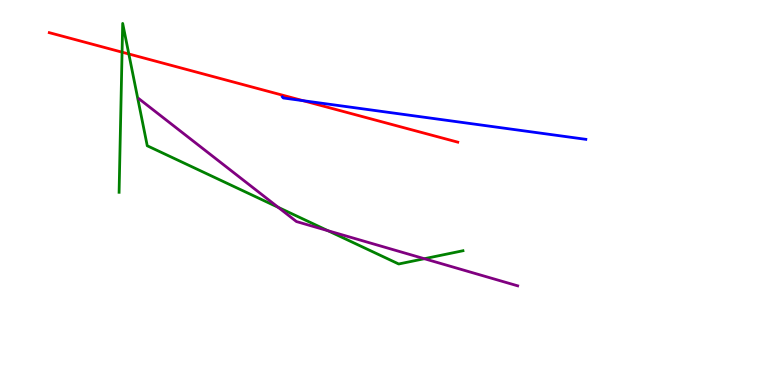[{'lines': ['blue', 'red'], 'intersections': [{'x': 3.91, 'y': 7.39}]}, {'lines': ['green', 'red'], 'intersections': [{'x': 1.58, 'y': 8.65}, {'x': 1.66, 'y': 8.6}]}, {'lines': ['purple', 'red'], 'intersections': []}, {'lines': ['blue', 'green'], 'intersections': []}, {'lines': ['blue', 'purple'], 'intersections': []}, {'lines': ['green', 'purple'], 'intersections': [{'x': 3.59, 'y': 4.61}, {'x': 4.23, 'y': 4.01}, {'x': 5.48, 'y': 3.28}]}]